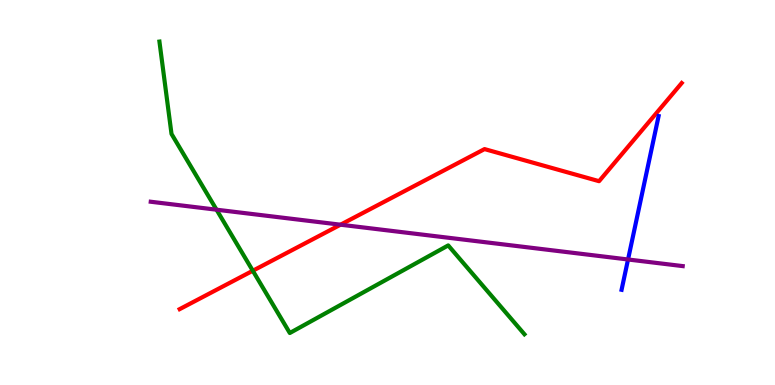[{'lines': ['blue', 'red'], 'intersections': []}, {'lines': ['green', 'red'], 'intersections': [{'x': 3.26, 'y': 2.97}]}, {'lines': ['purple', 'red'], 'intersections': [{'x': 4.39, 'y': 4.16}]}, {'lines': ['blue', 'green'], 'intersections': []}, {'lines': ['blue', 'purple'], 'intersections': [{'x': 8.1, 'y': 3.26}]}, {'lines': ['green', 'purple'], 'intersections': [{'x': 2.79, 'y': 4.55}]}]